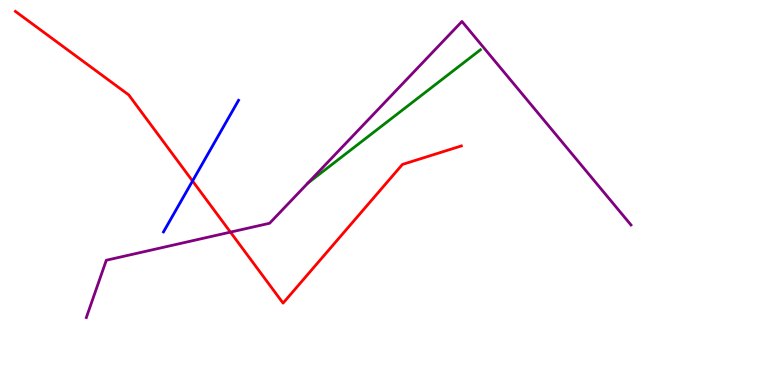[{'lines': ['blue', 'red'], 'intersections': [{'x': 2.48, 'y': 5.3}]}, {'lines': ['green', 'red'], 'intersections': []}, {'lines': ['purple', 'red'], 'intersections': [{'x': 2.97, 'y': 3.97}]}, {'lines': ['blue', 'green'], 'intersections': []}, {'lines': ['blue', 'purple'], 'intersections': []}, {'lines': ['green', 'purple'], 'intersections': []}]